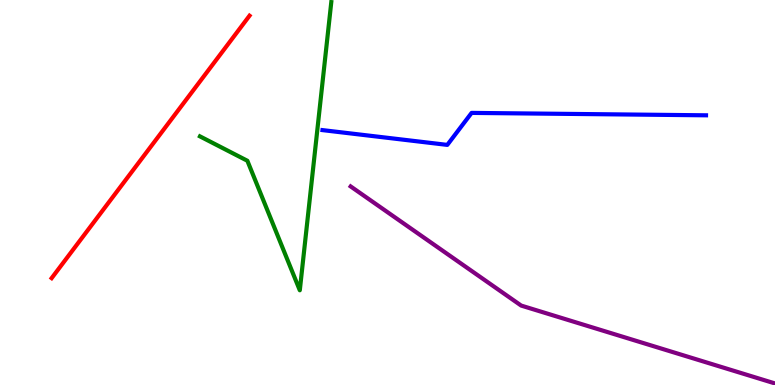[{'lines': ['blue', 'red'], 'intersections': []}, {'lines': ['green', 'red'], 'intersections': []}, {'lines': ['purple', 'red'], 'intersections': []}, {'lines': ['blue', 'green'], 'intersections': []}, {'lines': ['blue', 'purple'], 'intersections': []}, {'lines': ['green', 'purple'], 'intersections': []}]